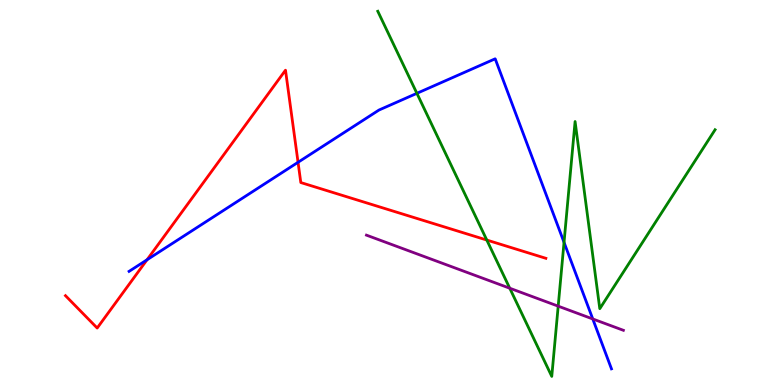[{'lines': ['blue', 'red'], 'intersections': [{'x': 1.9, 'y': 3.25}, {'x': 3.85, 'y': 5.78}]}, {'lines': ['green', 'red'], 'intersections': [{'x': 6.28, 'y': 3.77}]}, {'lines': ['purple', 'red'], 'intersections': []}, {'lines': ['blue', 'green'], 'intersections': [{'x': 5.38, 'y': 7.58}, {'x': 7.28, 'y': 3.71}]}, {'lines': ['blue', 'purple'], 'intersections': [{'x': 7.65, 'y': 1.72}]}, {'lines': ['green', 'purple'], 'intersections': [{'x': 6.58, 'y': 2.51}, {'x': 7.2, 'y': 2.05}]}]